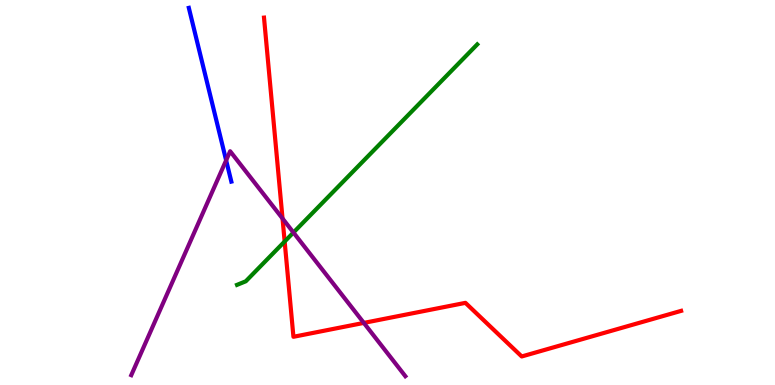[{'lines': ['blue', 'red'], 'intersections': []}, {'lines': ['green', 'red'], 'intersections': [{'x': 3.67, 'y': 3.73}]}, {'lines': ['purple', 'red'], 'intersections': [{'x': 3.65, 'y': 4.32}, {'x': 4.69, 'y': 1.61}]}, {'lines': ['blue', 'green'], 'intersections': []}, {'lines': ['blue', 'purple'], 'intersections': [{'x': 2.92, 'y': 5.84}]}, {'lines': ['green', 'purple'], 'intersections': [{'x': 3.79, 'y': 3.96}]}]